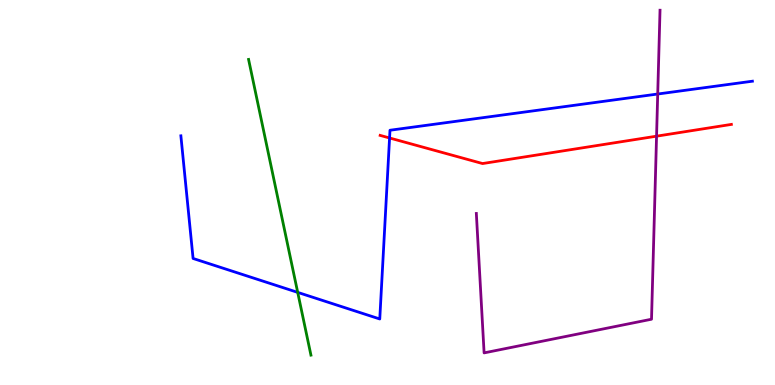[{'lines': ['blue', 'red'], 'intersections': [{'x': 5.03, 'y': 6.42}]}, {'lines': ['green', 'red'], 'intersections': []}, {'lines': ['purple', 'red'], 'intersections': [{'x': 8.47, 'y': 6.46}]}, {'lines': ['blue', 'green'], 'intersections': [{'x': 3.84, 'y': 2.41}]}, {'lines': ['blue', 'purple'], 'intersections': [{'x': 8.49, 'y': 7.56}]}, {'lines': ['green', 'purple'], 'intersections': []}]